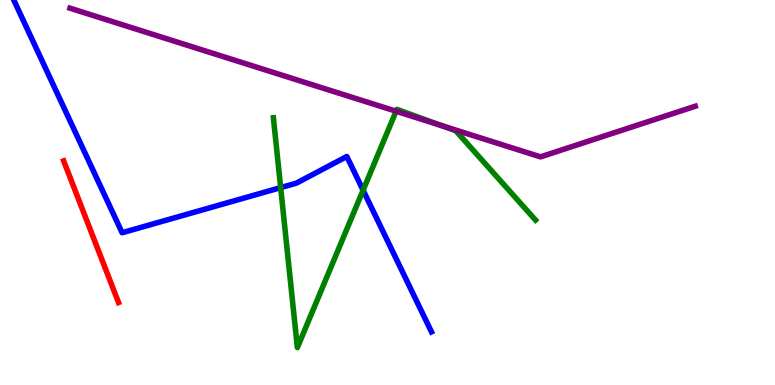[{'lines': ['blue', 'red'], 'intersections': []}, {'lines': ['green', 'red'], 'intersections': []}, {'lines': ['purple', 'red'], 'intersections': []}, {'lines': ['blue', 'green'], 'intersections': [{'x': 3.62, 'y': 5.13}, {'x': 4.69, 'y': 5.06}]}, {'lines': ['blue', 'purple'], 'intersections': []}, {'lines': ['green', 'purple'], 'intersections': [{'x': 5.11, 'y': 7.11}, {'x': 5.7, 'y': 6.74}]}]